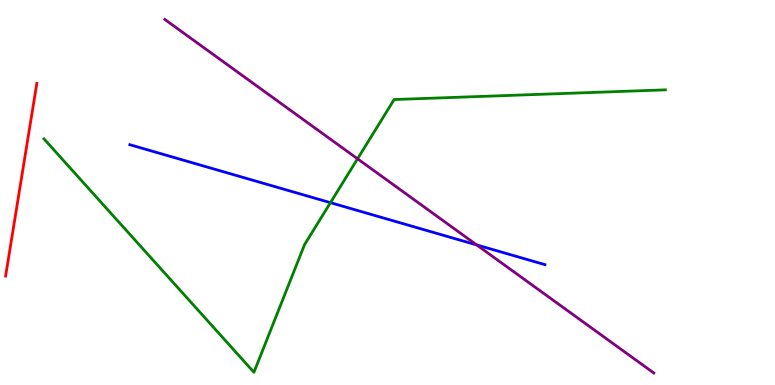[{'lines': ['blue', 'red'], 'intersections': []}, {'lines': ['green', 'red'], 'intersections': []}, {'lines': ['purple', 'red'], 'intersections': []}, {'lines': ['blue', 'green'], 'intersections': [{'x': 4.26, 'y': 4.74}]}, {'lines': ['blue', 'purple'], 'intersections': [{'x': 6.15, 'y': 3.64}]}, {'lines': ['green', 'purple'], 'intersections': [{'x': 4.61, 'y': 5.88}]}]